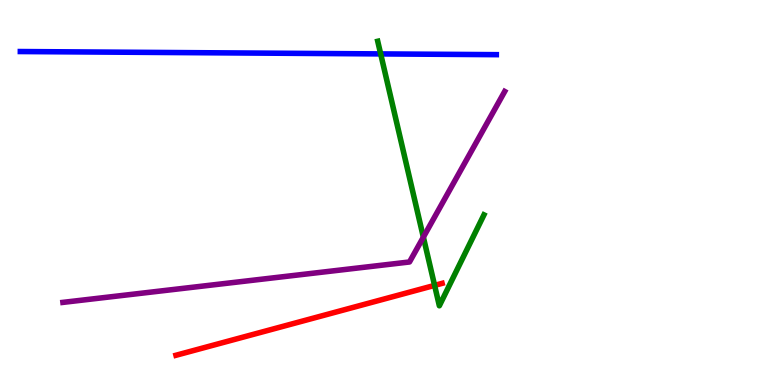[{'lines': ['blue', 'red'], 'intersections': []}, {'lines': ['green', 'red'], 'intersections': [{'x': 5.61, 'y': 2.59}]}, {'lines': ['purple', 'red'], 'intersections': []}, {'lines': ['blue', 'green'], 'intersections': [{'x': 4.91, 'y': 8.6}]}, {'lines': ['blue', 'purple'], 'intersections': []}, {'lines': ['green', 'purple'], 'intersections': [{'x': 5.46, 'y': 3.84}]}]